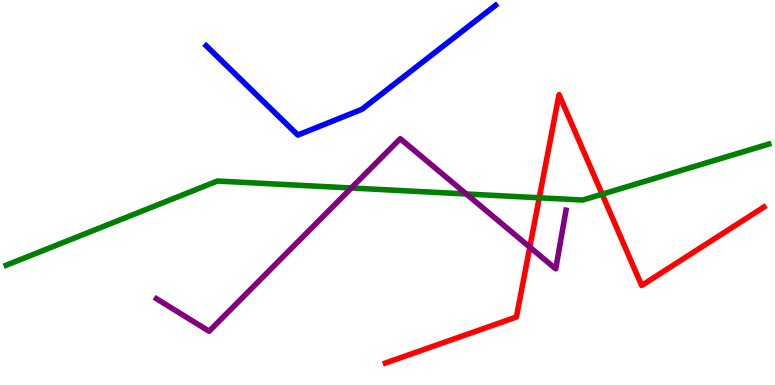[{'lines': ['blue', 'red'], 'intersections': []}, {'lines': ['green', 'red'], 'intersections': [{'x': 6.96, 'y': 4.86}, {'x': 7.77, 'y': 4.96}]}, {'lines': ['purple', 'red'], 'intersections': [{'x': 6.84, 'y': 3.58}]}, {'lines': ['blue', 'green'], 'intersections': []}, {'lines': ['blue', 'purple'], 'intersections': []}, {'lines': ['green', 'purple'], 'intersections': [{'x': 4.53, 'y': 5.12}, {'x': 6.02, 'y': 4.96}]}]